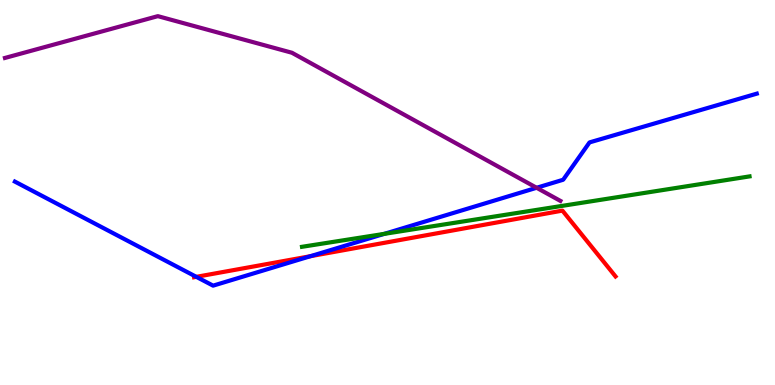[{'lines': ['blue', 'red'], 'intersections': [{'x': 2.53, 'y': 2.81}, {'x': 4.01, 'y': 3.35}]}, {'lines': ['green', 'red'], 'intersections': []}, {'lines': ['purple', 'red'], 'intersections': []}, {'lines': ['blue', 'green'], 'intersections': [{'x': 4.96, 'y': 3.93}]}, {'lines': ['blue', 'purple'], 'intersections': [{'x': 6.92, 'y': 5.12}]}, {'lines': ['green', 'purple'], 'intersections': []}]